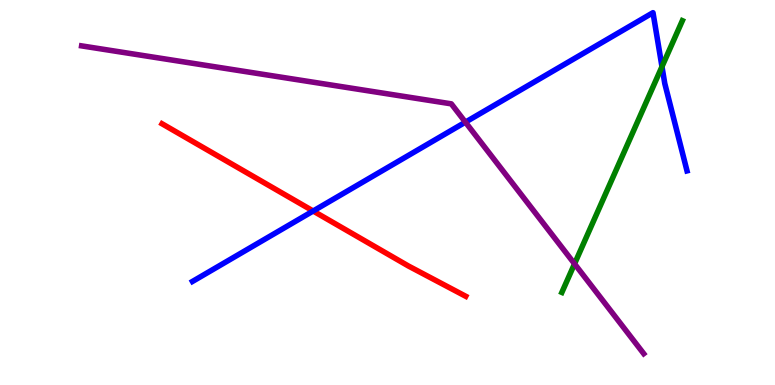[{'lines': ['blue', 'red'], 'intersections': [{'x': 4.04, 'y': 4.52}]}, {'lines': ['green', 'red'], 'intersections': []}, {'lines': ['purple', 'red'], 'intersections': []}, {'lines': ['blue', 'green'], 'intersections': [{'x': 8.54, 'y': 8.27}]}, {'lines': ['blue', 'purple'], 'intersections': [{'x': 6.01, 'y': 6.83}]}, {'lines': ['green', 'purple'], 'intersections': [{'x': 7.41, 'y': 3.15}]}]